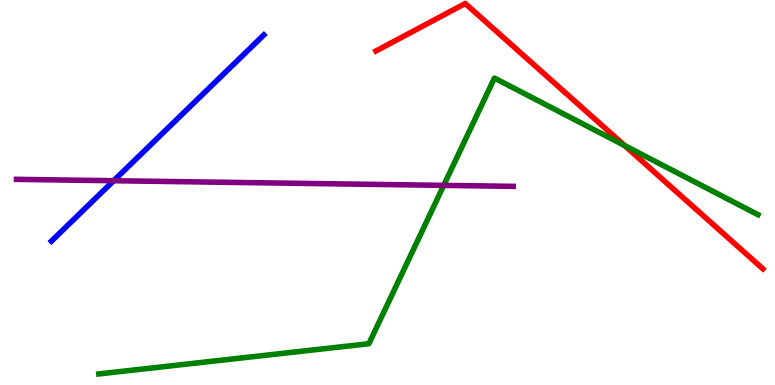[{'lines': ['blue', 'red'], 'intersections': []}, {'lines': ['green', 'red'], 'intersections': [{'x': 8.06, 'y': 6.22}]}, {'lines': ['purple', 'red'], 'intersections': []}, {'lines': ['blue', 'green'], 'intersections': []}, {'lines': ['blue', 'purple'], 'intersections': [{'x': 1.47, 'y': 5.31}]}, {'lines': ['green', 'purple'], 'intersections': [{'x': 5.73, 'y': 5.19}]}]